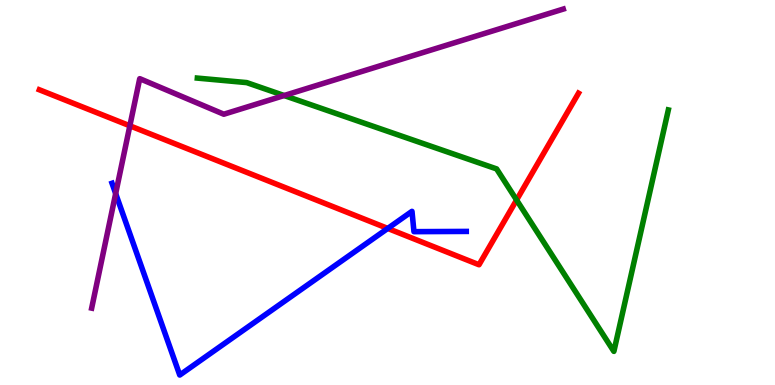[{'lines': ['blue', 'red'], 'intersections': [{'x': 5.0, 'y': 4.07}]}, {'lines': ['green', 'red'], 'intersections': [{'x': 6.67, 'y': 4.81}]}, {'lines': ['purple', 'red'], 'intersections': [{'x': 1.68, 'y': 6.73}]}, {'lines': ['blue', 'green'], 'intersections': []}, {'lines': ['blue', 'purple'], 'intersections': [{'x': 1.49, 'y': 4.97}]}, {'lines': ['green', 'purple'], 'intersections': [{'x': 3.67, 'y': 7.52}]}]